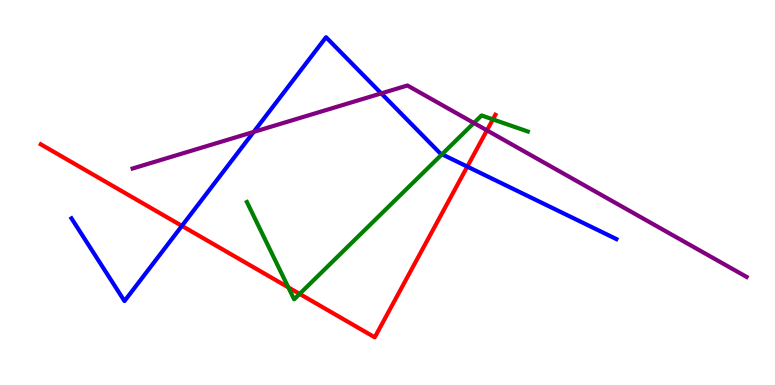[{'lines': ['blue', 'red'], 'intersections': [{'x': 2.35, 'y': 4.13}, {'x': 6.03, 'y': 5.67}]}, {'lines': ['green', 'red'], 'intersections': [{'x': 3.72, 'y': 2.54}, {'x': 3.87, 'y': 2.37}, {'x': 6.36, 'y': 6.9}]}, {'lines': ['purple', 'red'], 'intersections': [{'x': 6.28, 'y': 6.61}]}, {'lines': ['blue', 'green'], 'intersections': [{'x': 5.7, 'y': 5.99}]}, {'lines': ['blue', 'purple'], 'intersections': [{'x': 3.27, 'y': 6.57}, {'x': 4.92, 'y': 7.57}]}, {'lines': ['green', 'purple'], 'intersections': [{'x': 6.11, 'y': 6.81}]}]